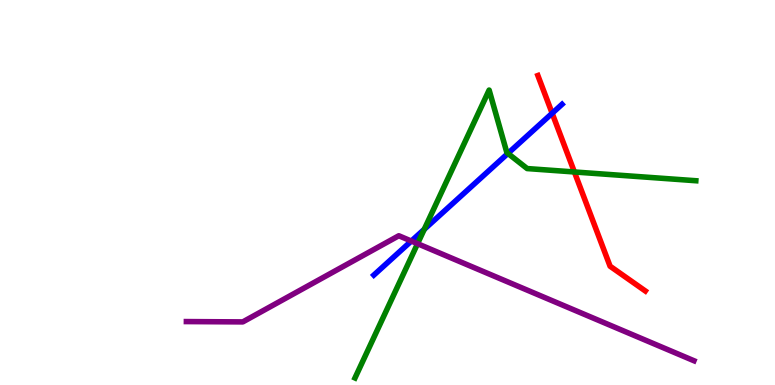[{'lines': ['blue', 'red'], 'intersections': [{'x': 7.12, 'y': 7.06}]}, {'lines': ['green', 'red'], 'intersections': [{'x': 7.41, 'y': 5.53}]}, {'lines': ['purple', 'red'], 'intersections': []}, {'lines': ['blue', 'green'], 'intersections': [{'x': 5.47, 'y': 4.04}, {'x': 6.55, 'y': 6.02}]}, {'lines': ['blue', 'purple'], 'intersections': [{'x': 5.31, 'y': 3.74}]}, {'lines': ['green', 'purple'], 'intersections': [{'x': 5.39, 'y': 3.67}]}]